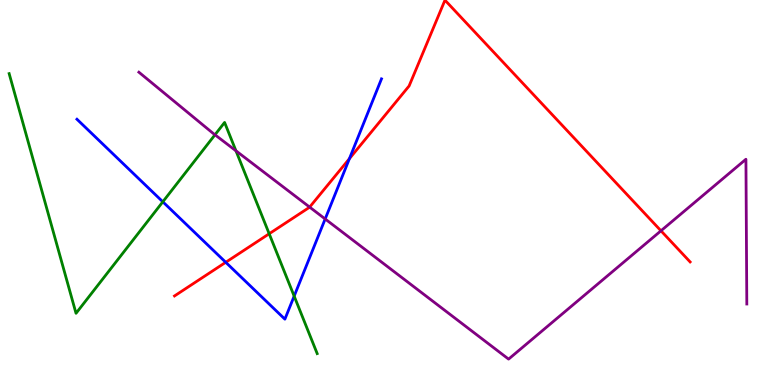[{'lines': ['blue', 'red'], 'intersections': [{'x': 2.91, 'y': 3.19}, {'x': 4.51, 'y': 5.88}]}, {'lines': ['green', 'red'], 'intersections': [{'x': 3.47, 'y': 3.93}]}, {'lines': ['purple', 'red'], 'intersections': [{'x': 4.0, 'y': 4.62}, {'x': 8.53, 'y': 4.01}]}, {'lines': ['blue', 'green'], 'intersections': [{'x': 2.1, 'y': 4.76}, {'x': 3.8, 'y': 2.31}]}, {'lines': ['blue', 'purple'], 'intersections': [{'x': 4.2, 'y': 4.31}]}, {'lines': ['green', 'purple'], 'intersections': [{'x': 2.77, 'y': 6.5}, {'x': 3.04, 'y': 6.08}]}]